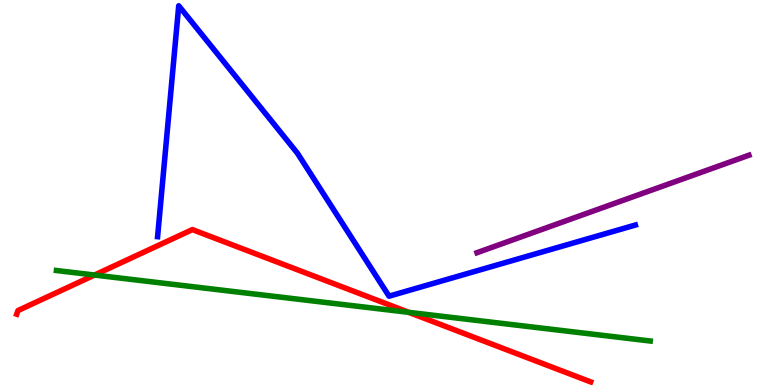[{'lines': ['blue', 'red'], 'intersections': []}, {'lines': ['green', 'red'], 'intersections': [{'x': 1.22, 'y': 2.86}, {'x': 5.27, 'y': 1.89}]}, {'lines': ['purple', 'red'], 'intersections': []}, {'lines': ['blue', 'green'], 'intersections': []}, {'lines': ['blue', 'purple'], 'intersections': []}, {'lines': ['green', 'purple'], 'intersections': []}]